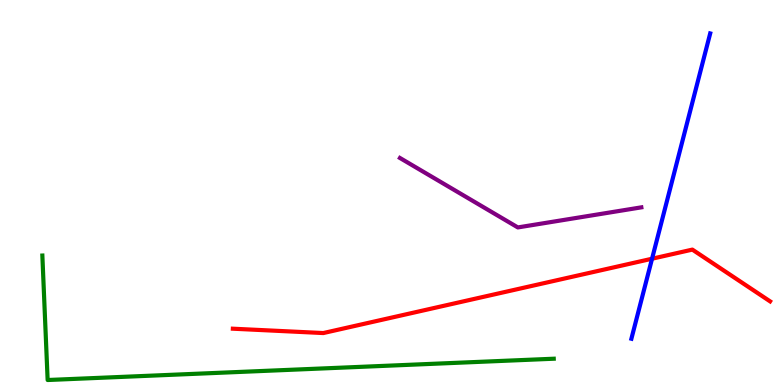[{'lines': ['blue', 'red'], 'intersections': [{'x': 8.41, 'y': 3.28}]}, {'lines': ['green', 'red'], 'intersections': []}, {'lines': ['purple', 'red'], 'intersections': []}, {'lines': ['blue', 'green'], 'intersections': []}, {'lines': ['blue', 'purple'], 'intersections': []}, {'lines': ['green', 'purple'], 'intersections': []}]